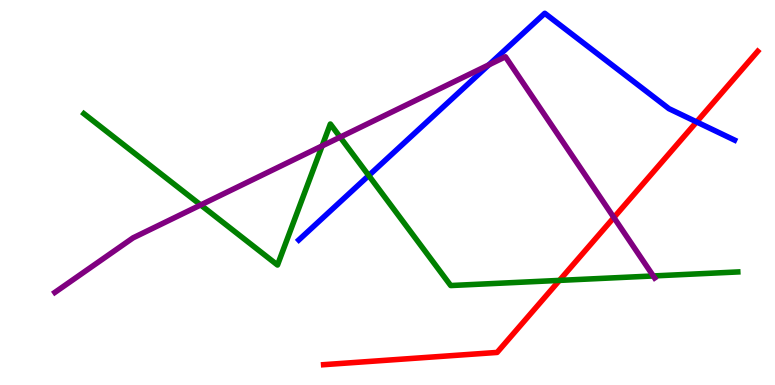[{'lines': ['blue', 'red'], 'intersections': [{'x': 8.99, 'y': 6.83}]}, {'lines': ['green', 'red'], 'intersections': [{'x': 7.22, 'y': 2.72}]}, {'lines': ['purple', 'red'], 'intersections': [{'x': 7.92, 'y': 4.35}]}, {'lines': ['blue', 'green'], 'intersections': [{'x': 4.76, 'y': 5.44}]}, {'lines': ['blue', 'purple'], 'intersections': [{'x': 6.31, 'y': 8.32}]}, {'lines': ['green', 'purple'], 'intersections': [{'x': 2.59, 'y': 4.68}, {'x': 4.16, 'y': 6.21}, {'x': 4.39, 'y': 6.44}, {'x': 8.43, 'y': 2.83}]}]